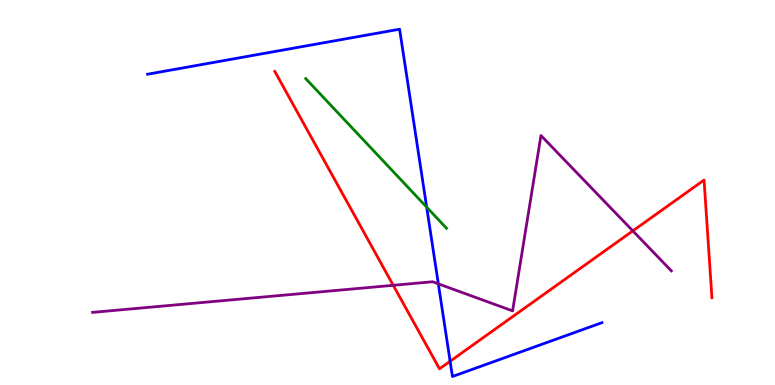[{'lines': ['blue', 'red'], 'intersections': [{'x': 5.81, 'y': 0.617}]}, {'lines': ['green', 'red'], 'intersections': []}, {'lines': ['purple', 'red'], 'intersections': [{'x': 5.07, 'y': 2.59}, {'x': 8.17, 'y': 4.0}]}, {'lines': ['blue', 'green'], 'intersections': [{'x': 5.51, 'y': 4.62}]}, {'lines': ['blue', 'purple'], 'intersections': [{'x': 5.66, 'y': 2.63}]}, {'lines': ['green', 'purple'], 'intersections': []}]